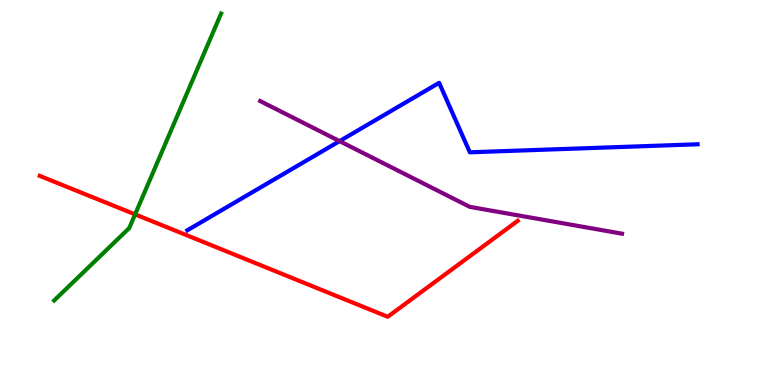[{'lines': ['blue', 'red'], 'intersections': []}, {'lines': ['green', 'red'], 'intersections': [{'x': 1.74, 'y': 4.43}]}, {'lines': ['purple', 'red'], 'intersections': []}, {'lines': ['blue', 'green'], 'intersections': []}, {'lines': ['blue', 'purple'], 'intersections': [{'x': 4.38, 'y': 6.33}]}, {'lines': ['green', 'purple'], 'intersections': []}]